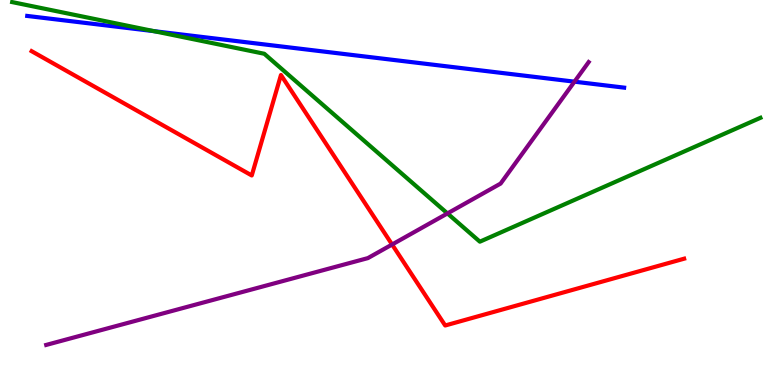[{'lines': ['blue', 'red'], 'intersections': []}, {'lines': ['green', 'red'], 'intersections': []}, {'lines': ['purple', 'red'], 'intersections': [{'x': 5.06, 'y': 3.65}]}, {'lines': ['blue', 'green'], 'intersections': [{'x': 1.99, 'y': 9.19}]}, {'lines': ['blue', 'purple'], 'intersections': [{'x': 7.41, 'y': 7.88}]}, {'lines': ['green', 'purple'], 'intersections': [{'x': 5.77, 'y': 4.46}]}]